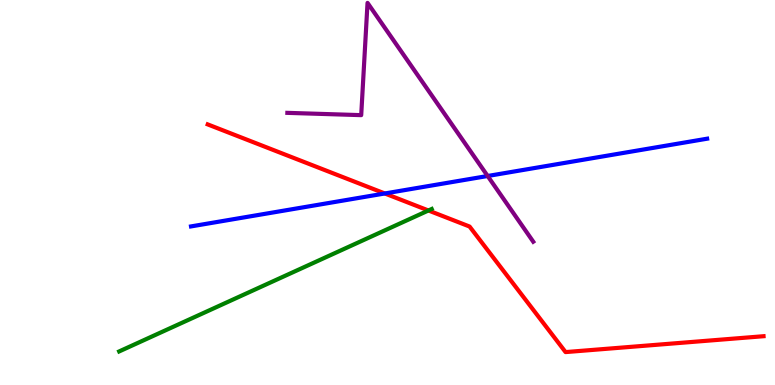[{'lines': ['blue', 'red'], 'intersections': [{'x': 4.97, 'y': 4.97}]}, {'lines': ['green', 'red'], 'intersections': [{'x': 5.53, 'y': 4.53}]}, {'lines': ['purple', 'red'], 'intersections': []}, {'lines': ['blue', 'green'], 'intersections': []}, {'lines': ['blue', 'purple'], 'intersections': [{'x': 6.29, 'y': 5.43}]}, {'lines': ['green', 'purple'], 'intersections': []}]